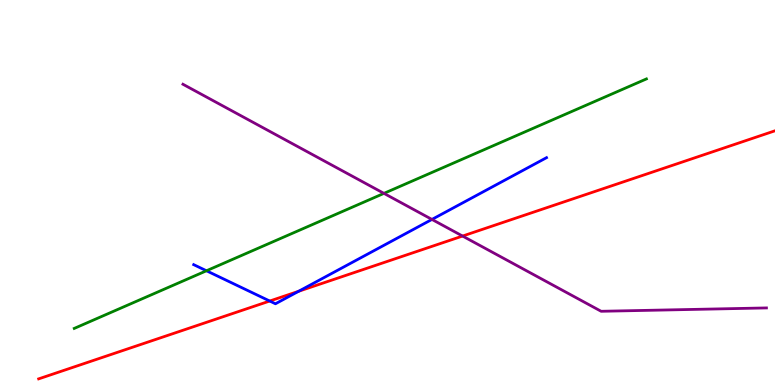[{'lines': ['blue', 'red'], 'intersections': [{'x': 3.48, 'y': 2.18}, {'x': 3.85, 'y': 2.43}]}, {'lines': ['green', 'red'], 'intersections': []}, {'lines': ['purple', 'red'], 'intersections': [{'x': 5.97, 'y': 3.87}]}, {'lines': ['blue', 'green'], 'intersections': [{'x': 2.66, 'y': 2.97}]}, {'lines': ['blue', 'purple'], 'intersections': [{'x': 5.57, 'y': 4.3}]}, {'lines': ['green', 'purple'], 'intersections': [{'x': 4.95, 'y': 4.98}]}]